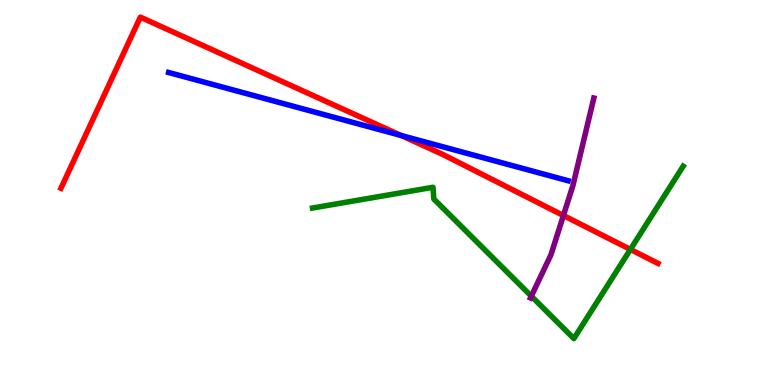[{'lines': ['blue', 'red'], 'intersections': [{'x': 5.17, 'y': 6.48}]}, {'lines': ['green', 'red'], 'intersections': [{'x': 8.13, 'y': 3.52}]}, {'lines': ['purple', 'red'], 'intersections': [{'x': 7.27, 'y': 4.4}]}, {'lines': ['blue', 'green'], 'intersections': []}, {'lines': ['blue', 'purple'], 'intersections': []}, {'lines': ['green', 'purple'], 'intersections': [{'x': 6.86, 'y': 2.31}]}]